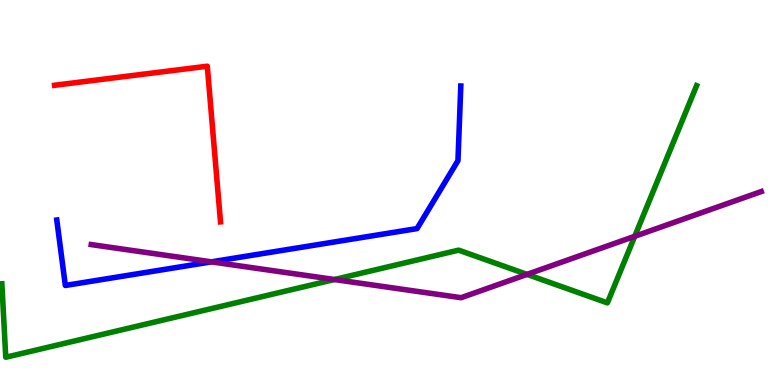[{'lines': ['blue', 'red'], 'intersections': []}, {'lines': ['green', 'red'], 'intersections': []}, {'lines': ['purple', 'red'], 'intersections': []}, {'lines': ['blue', 'green'], 'intersections': []}, {'lines': ['blue', 'purple'], 'intersections': [{'x': 2.73, 'y': 3.2}]}, {'lines': ['green', 'purple'], 'intersections': [{'x': 4.32, 'y': 2.74}, {'x': 6.8, 'y': 2.87}, {'x': 8.19, 'y': 3.86}]}]